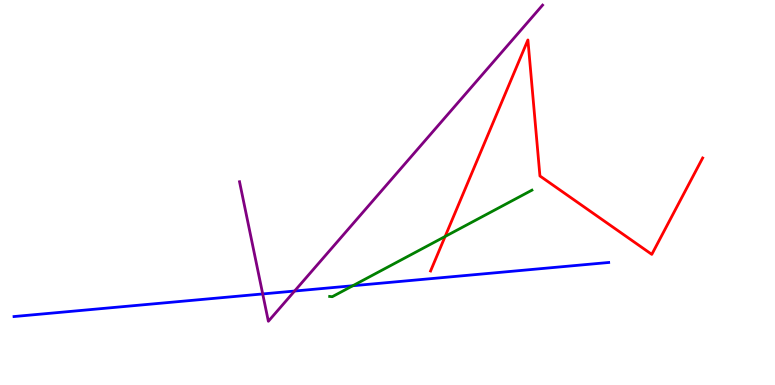[{'lines': ['blue', 'red'], 'intersections': []}, {'lines': ['green', 'red'], 'intersections': [{'x': 5.74, 'y': 3.86}]}, {'lines': ['purple', 'red'], 'intersections': []}, {'lines': ['blue', 'green'], 'intersections': [{'x': 4.55, 'y': 2.58}]}, {'lines': ['blue', 'purple'], 'intersections': [{'x': 3.39, 'y': 2.37}, {'x': 3.8, 'y': 2.44}]}, {'lines': ['green', 'purple'], 'intersections': []}]